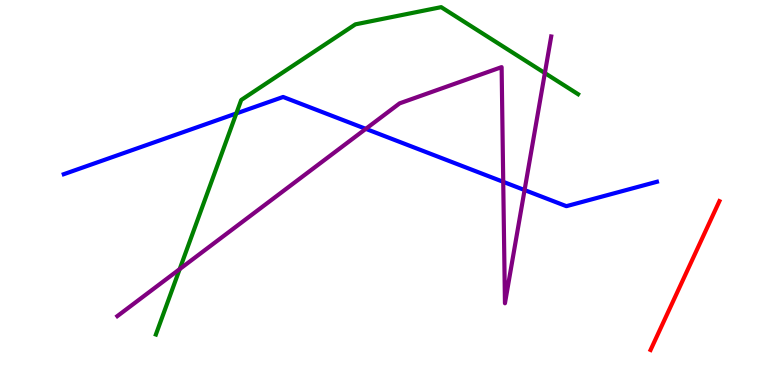[{'lines': ['blue', 'red'], 'intersections': []}, {'lines': ['green', 'red'], 'intersections': []}, {'lines': ['purple', 'red'], 'intersections': []}, {'lines': ['blue', 'green'], 'intersections': [{'x': 3.05, 'y': 7.05}]}, {'lines': ['blue', 'purple'], 'intersections': [{'x': 4.72, 'y': 6.65}, {'x': 6.49, 'y': 5.28}, {'x': 6.77, 'y': 5.06}]}, {'lines': ['green', 'purple'], 'intersections': [{'x': 2.32, 'y': 3.01}, {'x': 7.03, 'y': 8.1}]}]